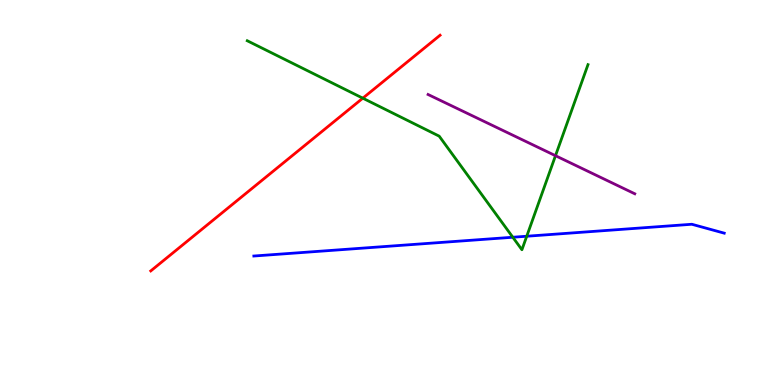[{'lines': ['blue', 'red'], 'intersections': []}, {'lines': ['green', 'red'], 'intersections': [{'x': 4.68, 'y': 7.45}]}, {'lines': ['purple', 'red'], 'intersections': []}, {'lines': ['blue', 'green'], 'intersections': [{'x': 6.62, 'y': 3.84}, {'x': 6.8, 'y': 3.86}]}, {'lines': ['blue', 'purple'], 'intersections': []}, {'lines': ['green', 'purple'], 'intersections': [{'x': 7.17, 'y': 5.96}]}]